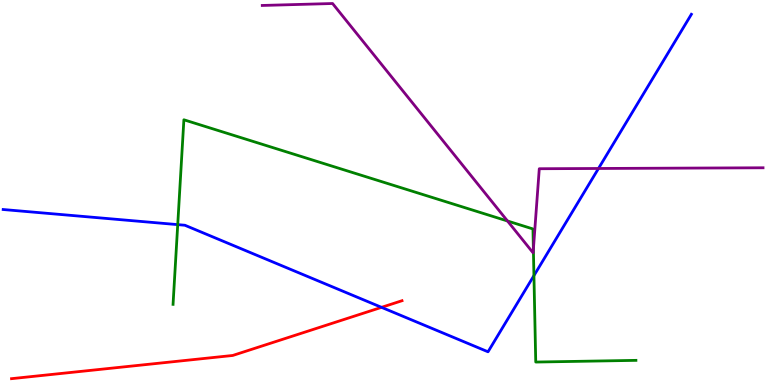[{'lines': ['blue', 'red'], 'intersections': [{'x': 4.92, 'y': 2.02}]}, {'lines': ['green', 'red'], 'intersections': []}, {'lines': ['purple', 'red'], 'intersections': []}, {'lines': ['blue', 'green'], 'intersections': [{'x': 2.29, 'y': 4.17}, {'x': 6.89, 'y': 2.84}]}, {'lines': ['blue', 'purple'], 'intersections': [{'x': 7.72, 'y': 5.62}]}, {'lines': ['green', 'purple'], 'intersections': [{'x': 6.55, 'y': 4.26}, {'x': 6.88, 'y': 3.53}]}]